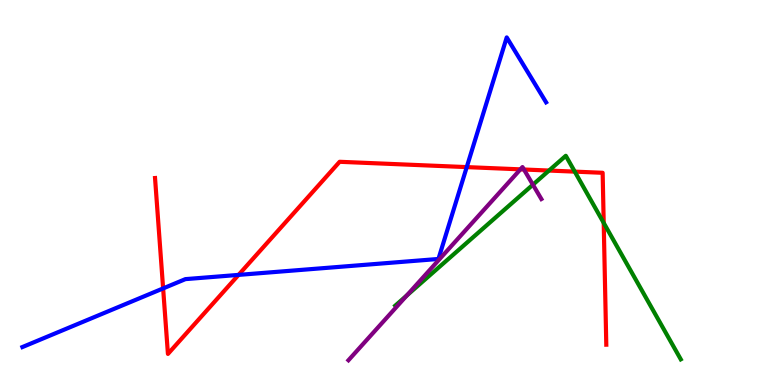[{'lines': ['blue', 'red'], 'intersections': [{'x': 2.1, 'y': 2.51}, {'x': 3.08, 'y': 2.86}, {'x': 6.02, 'y': 5.66}]}, {'lines': ['green', 'red'], 'intersections': [{'x': 7.08, 'y': 5.57}, {'x': 7.42, 'y': 5.54}, {'x': 7.79, 'y': 4.21}]}, {'lines': ['purple', 'red'], 'intersections': [{'x': 6.71, 'y': 5.6}, {'x': 6.76, 'y': 5.6}]}, {'lines': ['blue', 'green'], 'intersections': []}, {'lines': ['blue', 'purple'], 'intersections': []}, {'lines': ['green', 'purple'], 'intersections': [{'x': 5.25, 'y': 2.32}, {'x': 6.88, 'y': 5.2}]}]